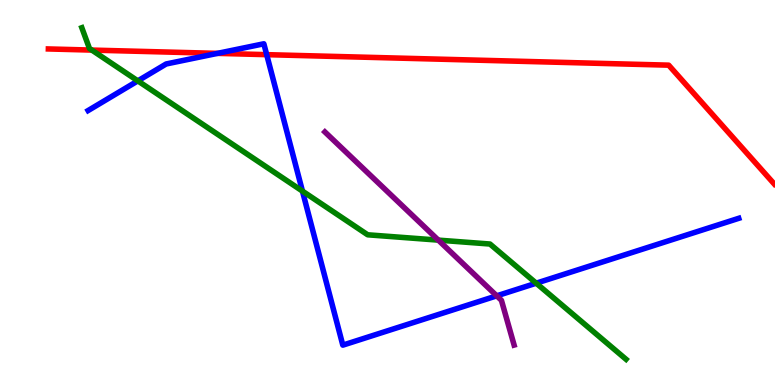[{'lines': ['blue', 'red'], 'intersections': [{'x': 2.81, 'y': 8.61}, {'x': 3.44, 'y': 8.58}]}, {'lines': ['green', 'red'], 'intersections': [{'x': 1.19, 'y': 8.7}]}, {'lines': ['purple', 'red'], 'intersections': []}, {'lines': ['blue', 'green'], 'intersections': [{'x': 1.78, 'y': 7.9}, {'x': 3.9, 'y': 5.04}, {'x': 6.92, 'y': 2.64}]}, {'lines': ['blue', 'purple'], 'intersections': [{'x': 6.41, 'y': 2.32}]}, {'lines': ['green', 'purple'], 'intersections': [{'x': 5.66, 'y': 3.76}]}]